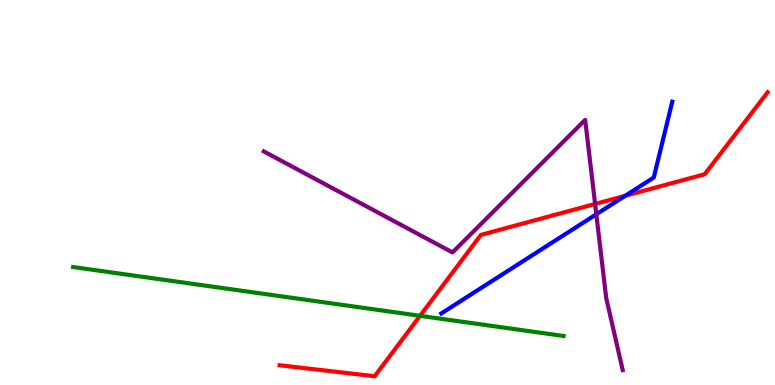[{'lines': ['blue', 'red'], 'intersections': [{'x': 8.07, 'y': 4.91}]}, {'lines': ['green', 'red'], 'intersections': [{'x': 5.42, 'y': 1.8}]}, {'lines': ['purple', 'red'], 'intersections': [{'x': 7.68, 'y': 4.7}]}, {'lines': ['blue', 'green'], 'intersections': []}, {'lines': ['blue', 'purple'], 'intersections': [{'x': 7.69, 'y': 4.43}]}, {'lines': ['green', 'purple'], 'intersections': []}]